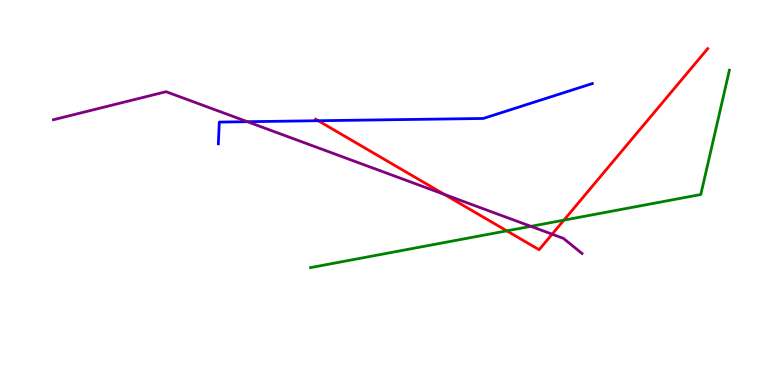[{'lines': ['blue', 'red'], 'intersections': [{'x': 4.11, 'y': 6.86}]}, {'lines': ['green', 'red'], 'intersections': [{'x': 6.54, 'y': 4.0}, {'x': 7.28, 'y': 4.28}]}, {'lines': ['purple', 'red'], 'intersections': [{'x': 5.73, 'y': 4.95}, {'x': 7.12, 'y': 3.92}]}, {'lines': ['blue', 'green'], 'intersections': []}, {'lines': ['blue', 'purple'], 'intersections': [{'x': 3.19, 'y': 6.84}]}, {'lines': ['green', 'purple'], 'intersections': [{'x': 6.85, 'y': 4.12}]}]